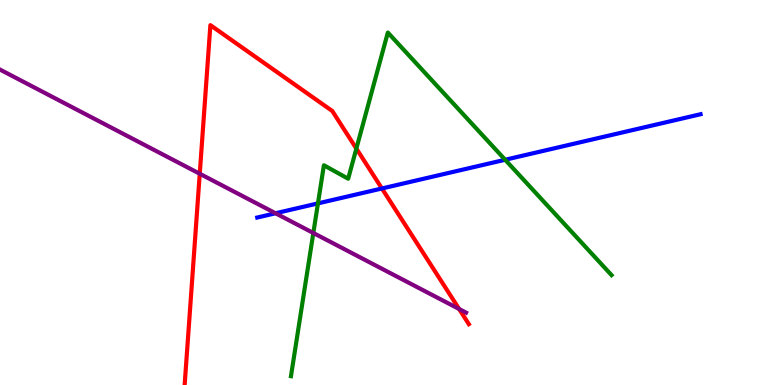[{'lines': ['blue', 'red'], 'intersections': [{'x': 4.93, 'y': 5.1}]}, {'lines': ['green', 'red'], 'intersections': [{'x': 4.6, 'y': 6.14}]}, {'lines': ['purple', 'red'], 'intersections': [{'x': 2.58, 'y': 5.49}, {'x': 5.92, 'y': 1.97}]}, {'lines': ['blue', 'green'], 'intersections': [{'x': 4.1, 'y': 4.72}, {'x': 6.52, 'y': 5.85}]}, {'lines': ['blue', 'purple'], 'intersections': [{'x': 3.56, 'y': 4.46}]}, {'lines': ['green', 'purple'], 'intersections': [{'x': 4.04, 'y': 3.95}]}]